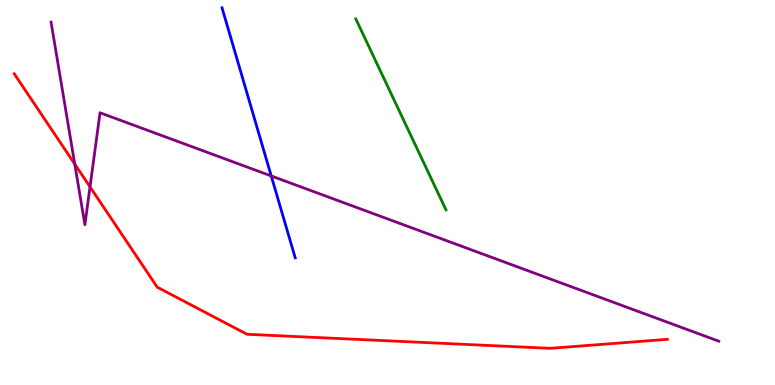[{'lines': ['blue', 'red'], 'intersections': []}, {'lines': ['green', 'red'], 'intersections': []}, {'lines': ['purple', 'red'], 'intersections': [{'x': 0.965, 'y': 5.74}, {'x': 1.16, 'y': 5.15}]}, {'lines': ['blue', 'green'], 'intersections': []}, {'lines': ['blue', 'purple'], 'intersections': [{'x': 3.5, 'y': 5.43}]}, {'lines': ['green', 'purple'], 'intersections': []}]